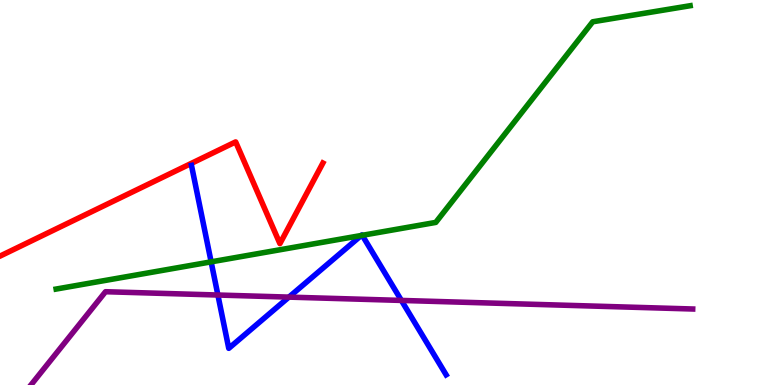[{'lines': ['blue', 'red'], 'intersections': []}, {'lines': ['green', 'red'], 'intersections': []}, {'lines': ['purple', 'red'], 'intersections': []}, {'lines': ['blue', 'green'], 'intersections': [{'x': 2.72, 'y': 3.2}, {'x': 4.66, 'y': 3.88}, {'x': 4.67, 'y': 3.89}]}, {'lines': ['blue', 'purple'], 'intersections': [{'x': 2.81, 'y': 2.34}, {'x': 3.73, 'y': 2.28}, {'x': 5.18, 'y': 2.2}]}, {'lines': ['green', 'purple'], 'intersections': []}]